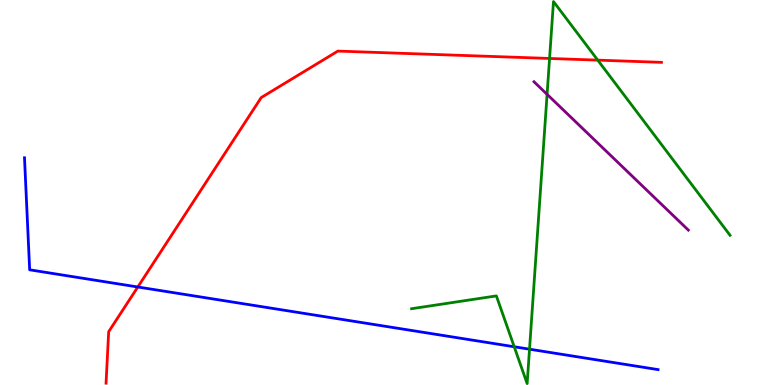[{'lines': ['blue', 'red'], 'intersections': [{'x': 1.78, 'y': 2.55}]}, {'lines': ['green', 'red'], 'intersections': [{'x': 7.09, 'y': 8.48}, {'x': 7.71, 'y': 8.44}]}, {'lines': ['purple', 'red'], 'intersections': []}, {'lines': ['blue', 'green'], 'intersections': [{'x': 6.64, 'y': 0.993}, {'x': 6.83, 'y': 0.93}]}, {'lines': ['blue', 'purple'], 'intersections': []}, {'lines': ['green', 'purple'], 'intersections': [{'x': 7.06, 'y': 7.55}]}]